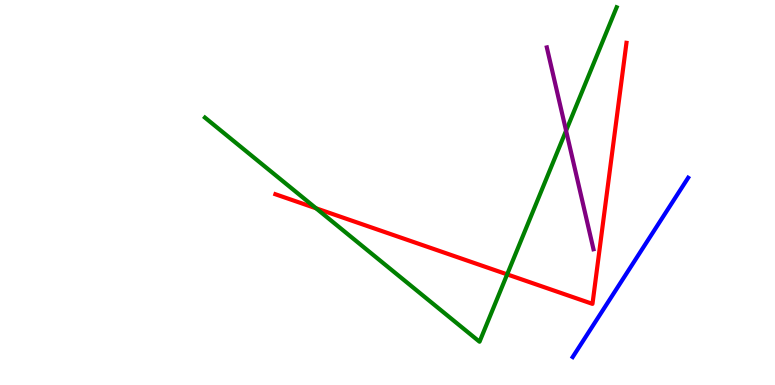[{'lines': ['blue', 'red'], 'intersections': []}, {'lines': ['green', 'red'], 'intersections': [{'x': 4.08, 'y': 4.59}, {'x': 6.54, 'y': 2.87}]}, {'lines': ['purple', 'red'], 'intersections': []}, {'lines': ['blue', 'green'], 'intersections': []}, {'lines': ['blue', 'purple'], 'intersections': []}, {'lines': ['green', 'purple'], 'intersections': [{'x': 7.3, 'y': 6.61}]}]